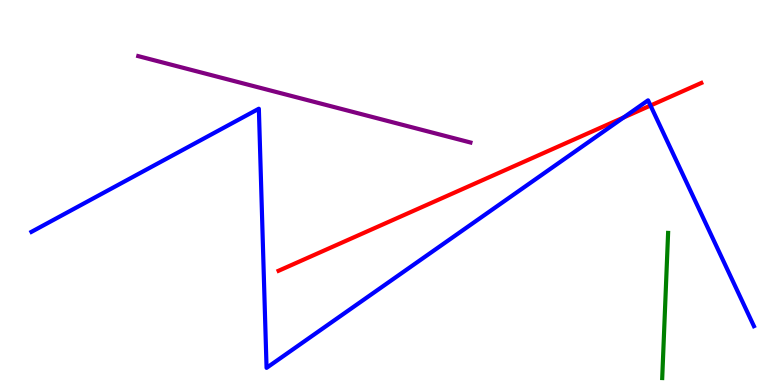[{'lines': ['blue', 'red'], 'intersections': [{'x': 8.05, 'y': 6.95}, {'x': 8.39, 'y': 7.26}]}, {'lines': ['green', 'red'], 'intersections': []}, {'lines': ['purple', 'red'], 'intersections': []}, {'lines': ['blue', 'green'], 'intersections': []}, {'lines': ['blue', 'purple'], 'intersections': []}, {'lines': ['green', 'purple'], 'intersections': []}]